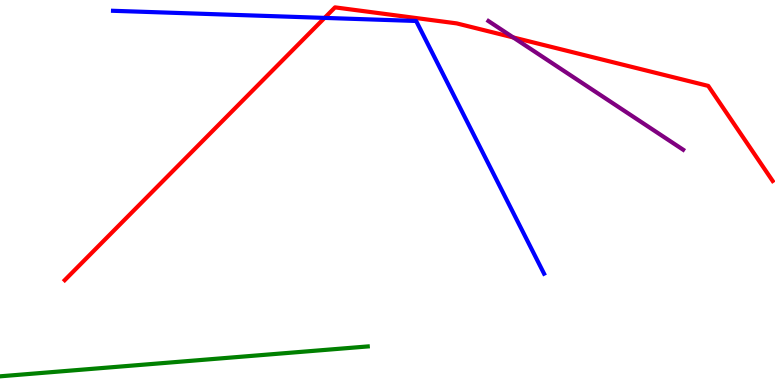[{'lines': ['blue', 'red'], 'intersections': [{'x': 4.19, 'y': 9.54}]}, {'lines': ['green', 'red'], 'intersections': []}, {'lines': ['purple', 'red'], 'intersections': [{'x': 6.62, 'y': 9.03}]}, {'lines': ['blue', 'green'], 'intersections': []}, {'lines': ['blue', 'purple'], 'intersections': []}, {'lines': ['green', 'purple'], 'intersections': []}]